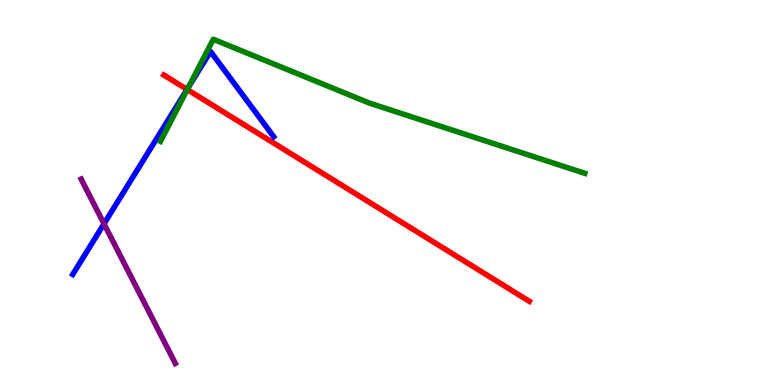[{'lines': ['blue', 'red'], 'intersections': [{'x': 2.41, 'y': 7.68}]}, {'lines': ['green', 'red'], 'intersections': [{'x': 2.42, 'y': 7.67}]}, {'lines': ['purple', 'red'], 'intersections': []}, {'lines': ['blue', 'green'], 'intersections': [{'x': 2.44, 'y': 7.75}]}, {'lines': ['blue', 'purple'], 'intersections': [{'x': 1.34, 'y': 4.19}]}, {'lines': ['green', 'purple'], 'intersections': []}]